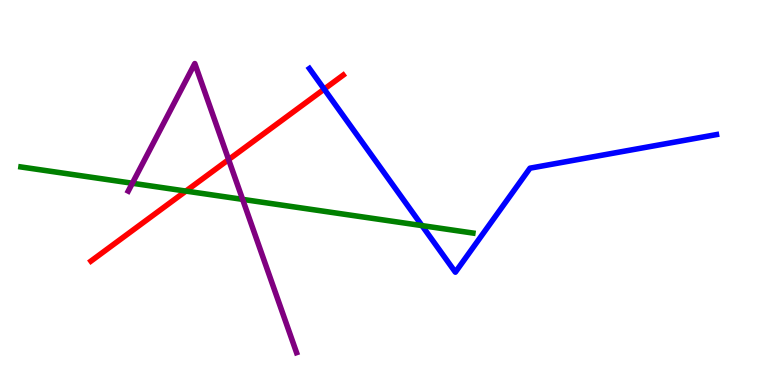[{'lines': ['blue', 'red'], 'intersections': [{'x': 4.18, 'y': 7.68}]}, {'lines': ['green', 'red'], 'intersections': [{'x': 2.4, 'y': 5.04}]}, {'lines': ['purple', 'red'], 'intersections': [{'x': 2.95, 'y': 5.85}]}, {'lines': ['blue', 'green'], 'intersections': [{'x': 5.44, 'y': 4.14}]}, {'lines': ['blue', 'purple'], 'intersections': []}, {'lines': ['green', 'purple'], 'intersections': [{'x': 1.71, 'y': 5.24}, {'x': 3.13, 'y': 4.82}]}]